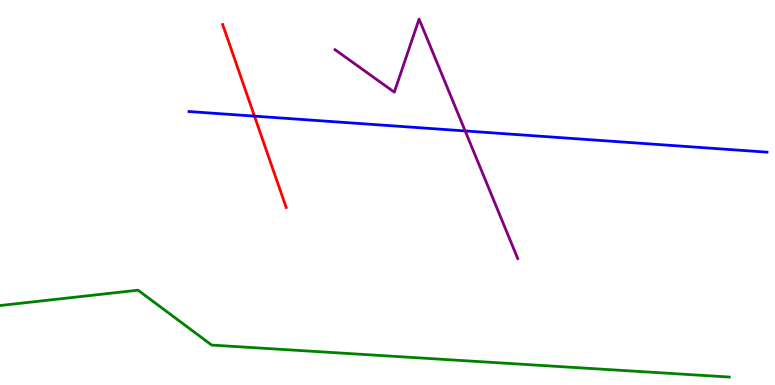[{'lines': ['blue', 'red'], 'intersections': [{'x': 3.28, 'y': 6.98}]}, {'lines': ['green', 'red'], 'intersections': []}, {'lines': ['purple', 'red'], 'intersections': []}, {'lines': ['blue', 'green'], 'intersections': []}, {'lines': ['blue', 'purple'], 'intersections': [{'x': 6.0, 'y': 6.6}]}, {'lines': ['green', 'purple'], 'intersections': []}]